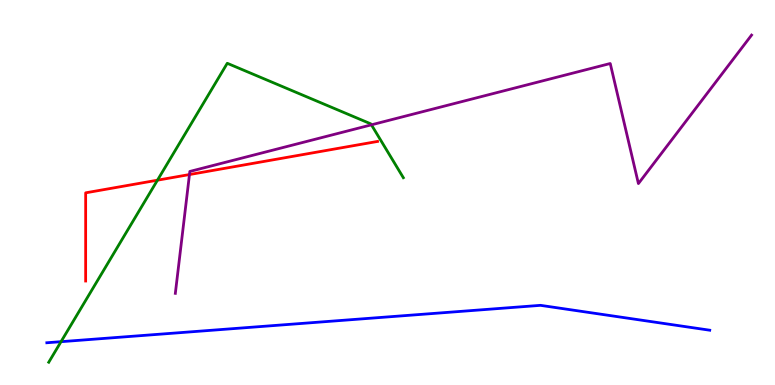[{'lines': ['blue', 'red'], 'intersections': []}, {'lines': ['green', 'red'], 'intersections': [{'x': 2.03, 'y': 5.32}]}, {'lines': ['purple', 'red'], 'intersections': [{'x': 2.44, 'y': 5.47}]}, {'lines': ['blue', 'green'], 'intersections': [{'x': 0.787, 'y': 1.13}]}, {'lines': ['blue', 'purple'], 'intersections': []}, {'lines': ['green', 'purple'], 'intersections': [{'x': 4.79, 'y': 6.76}]}]